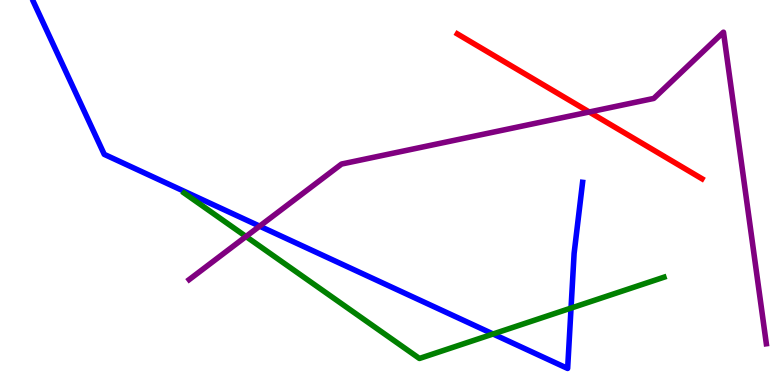[{'lines': ['blue', 'red'], 'intersections': []}, {'lines': ['green', 'red'], 'intersections': []}, {'lines': ['purple', 'red'], 'intersections': [{'x': 7.6, 'y': 7.09}]}, {'lines': ['blue', 'green'], 'intersections': [{'x': 6.36, 'y': 1.32}, {'x': 7.37, 'y': 2.0}]}, {'lines': ['blue', 'purple'], 'intersections': [{'x': 3.35, 'y': 4.13}]}, {'lines': ['green', 'purple'], 'intersections': [{'x': 3.17, 'y': 3.86}]}]